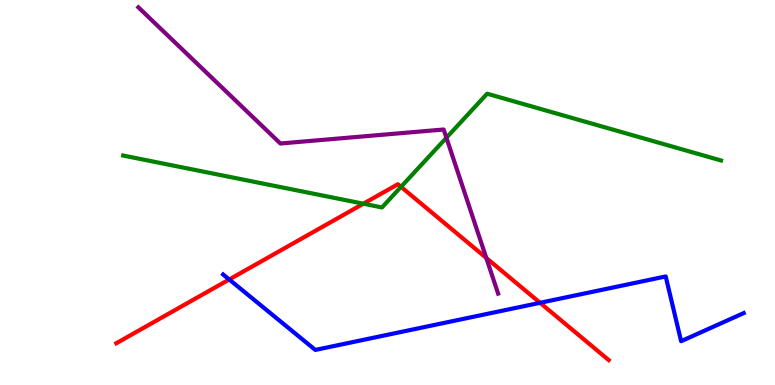[{'lines': ['blue', 'red'], 'intersections': [{'x': 2.96, 'y': 2.74}, {'x': 6.97, 'y': 2.13}]}, {'lines': ['green', 'red'], 'intersections': [{'x': 4.69, 'y': 4.71}, {'x': 5.17, 'y': 5.15}]}, {'lines': ['purple', 'red'], 'intersections': [{'x': 6.27, 'y': 3.3}]}, {'lines': ['blue', 'green'], 'intersections': []}, {'lines': ['blue', 'purple'], 'intersections': []}, {'lines': ['green', 'purple'], 'intersections': [{'x': 5.76, 'y': 6.42}]}]